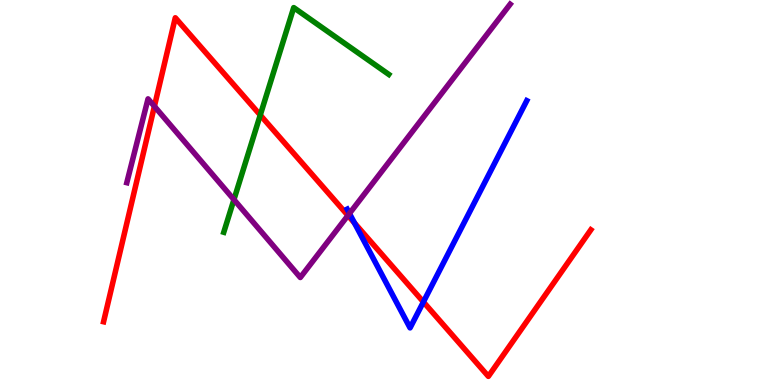[{'lines': ['blue', 'red'], 'intersections': [{'x': 4.57, 'y': 4.21}, {'x': 5.46, 'y': 2.16}]}, {'lines': ['green', 'red'], 'intersections': [{'x': 3.36, 'y': 7.01}]}, {'lines': ['purple', 'red'], 'intersections': [{'x': 1.99, 'y': 7.24}, {'x': 4.49, 'y': 4.4}]}, {'lines': ['blue', 'green'], 'intersections': []}, {'lines': ['blue', 'purple'], 'intersections': [{'x': 4.51, 'y': 4.45}]}, {'lines': ['green', 'purple'], 'intersections': [{'x': 3.02, 'y': 4.82}]}]